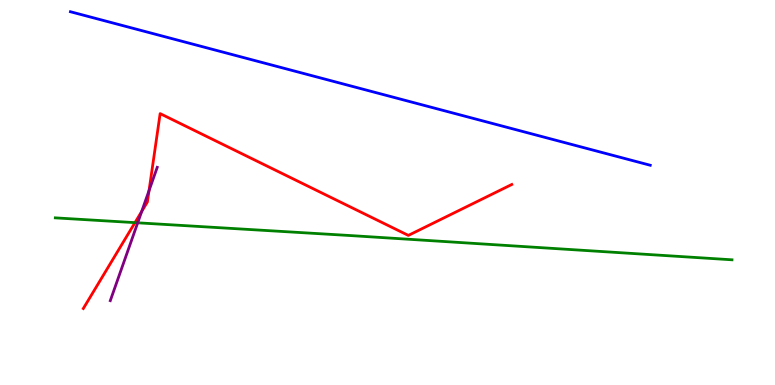[{'lines': ['blue', 'red'], 'intersections': []}, {'lines': ['green', 'red'], 'intersections': [{'x': 1.74, 'y': 4.22}]}, {'lines': ['purple', 'red'], 'intersections': [{'x': 1.83, 'y': 4.51}, {'x': 1.92, 'y': 5.05}]}, {'lines': ['blue', 'green'], 'intersections': []}, {'lines': ['blue', 'purple'], 'intersections': []}, {'lines': ['green', 'purple'], 'intersections': [{'x': 1.78, 'y': 4.21}]}]